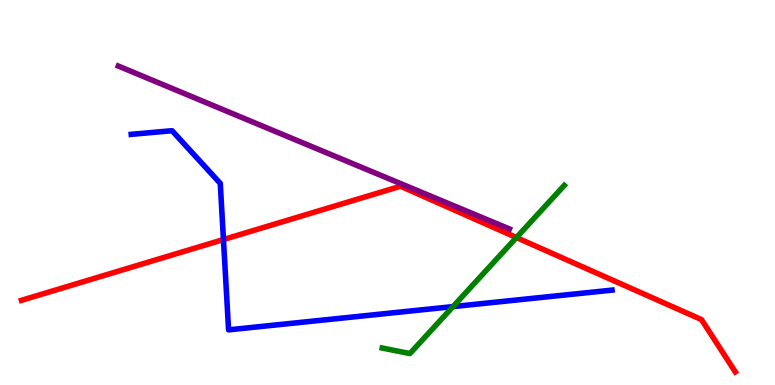[{'lines': ['blue', 'red'], 'intersections': [{'x': 2.88, 'y': 3.78}]}, {'lines': ['green', 'red'], 'intersections': [{'x': 6.66, 'y': 3.83}]}, {'lines': ['purple', 'red'], 'intersections': []}, {'lines': ['blue', 'green'], 'intersections': [{'x': 5.85, 'y': 2.04}]}, {'lines': ['blue', 'purple'], 'intersections': []}, {'lines': ['green', 'purple'], 'intersections': []}]